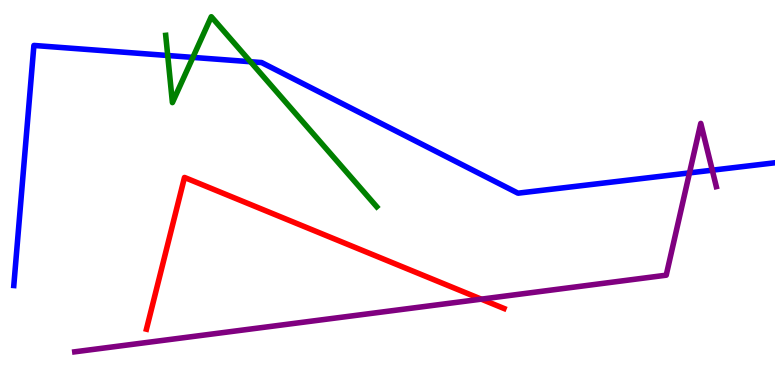[{'lines': ['blue', 'red'], 'intersections': []}, {'lines': ['green', 'red'], 'intersections': []}, {'lines': ['purple', 'red'], 'intersections': [{'x': 6.21, 'y': 2.23}]}, {'lines': ['blue', 'green'], 'intersections': [{'x': 2.16, 'y': 8.56}, {'x': 2.49, 'y': 8.51}, {'x': 3.23, 'y': 8.4}]}, {'lines': ['blue', 'purple'], 'intersections': [{'x': 8.9, 'y': 5.51}, {'x': 9.19, 'y': 5.58}]}, {'lines': ['green', 'purple'], 'intersections': []}]